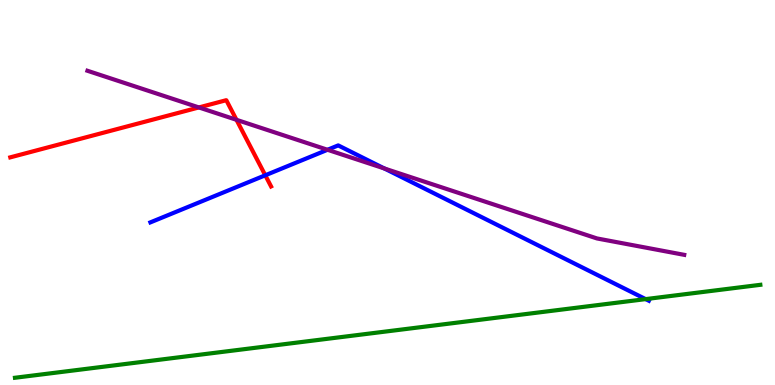[{'lines': ['blue', 'red'], 'intersections': [{'x': 3.42, 'y': 5.45}]}, {'lines': ['green', 'red'], 'intersections': []}, {'lines': ['purple', 'red'], 'intersections': [{'x': 2.57, 'y': 7.21}, {'x': 3.05, 'y': 6.89}]}, {'lines': ['blue', 'green'], 'intersections': [{'x': 8.33, 'y': 2.23}]}, {'lines': ['blue', 'purple'], 'intersections': [{'x': 4.23, 'y': 6.11}, {'x': 4.96, 'y': 5.62}]}, {'lines': ['green', 'purple'], 'intersections': []}]